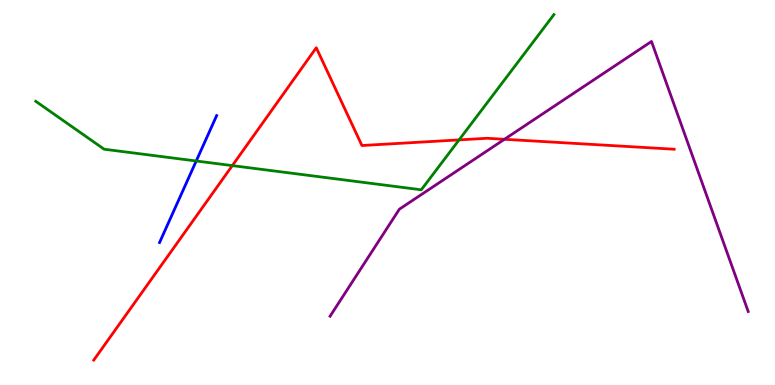[{'lines': ['blue', 'red'], 'intersections': []}, {'lines': ['green', 'red'], 'intersections': [{'x': 3.0, 'y': 5.7}, {'x': 5.92, 'y': 6.37}]}, {'lines': ['purple', 'red'], 'intersections': [{'x': 6.51, 'y': 6.38}]}, {'lines': ['blue', 'green'], 'intersections': [{'x': 2.53, 'y': 5.82}]}, {'lines': ['blue', 'purple'], 'intersections': []}, {'lines': ['green', 'purple'], 'intersections': []}]